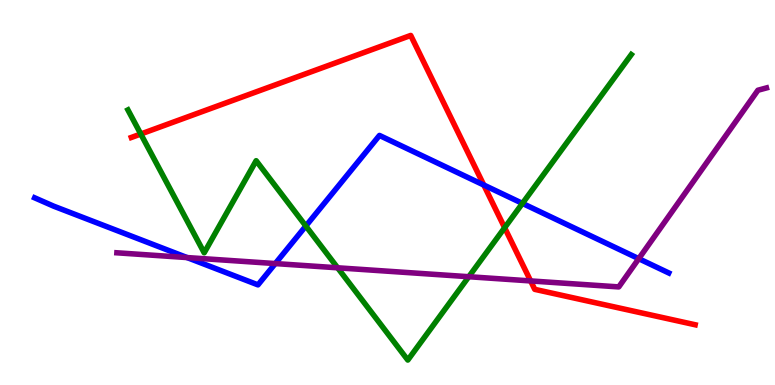[{'lines': ['blue', 'red'], 'intersections': [{'x': 6.24, 'y': 5.19}]}, {'lines': ['green', 'red'], 'intersections': [{'x': 1.82, 'y': 6.52}, {'x': 6.51, 'y': 4.09}]}, {'lines': ['purple', 'red'], 'intersections': [{'x': 6.85, 'y': 2.7}]}, {'lines': ['blue', 'green'], 'intersections': [{'x': 3.95, 'y': 4.13}, {'x': 6.74, 'y': 4.72}]}, {'lines': ['blue', 'purple'], 'intersections': [{'x': 2.41, 'y': 3.31}, {'x': 3.55, 'y': 3.15}, {'x': 8.24, 'y': 3.28}]}, {'lines': ['green', 'purple'], 'intersections': [{'x': 4.36, 'y': 3.04}, {'x': 6.05, 'y': 2.81}]}]